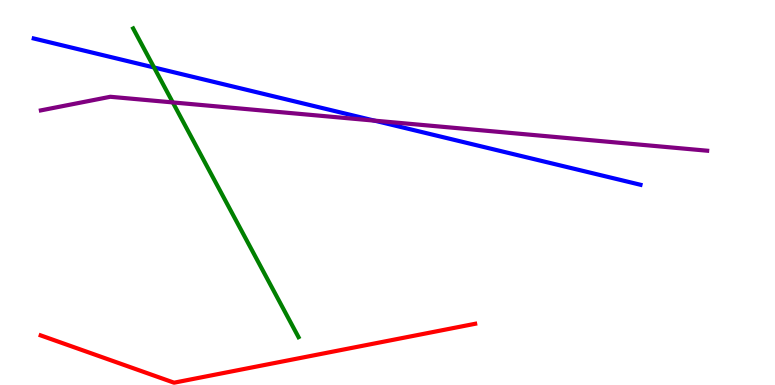[{'lines': ['blue', 'red'], 'intersections': []}, {'lines': ['green', 'red'], 'intersections': []}, {'lines': ['purple', 'red'], 'intersections': []}, {'lines': ['blue', 'green'], 'intersections': [{'x': 1.99, 'y': 8.25}]}, {'lines': ['blue', 'purple'], 'intersections': [{'x': 4.83, 'y': 6.87}]}, {'lines': ['green', 'purple'], 'intersections': [{'x': 2.23, 'y': 7.34}]}]